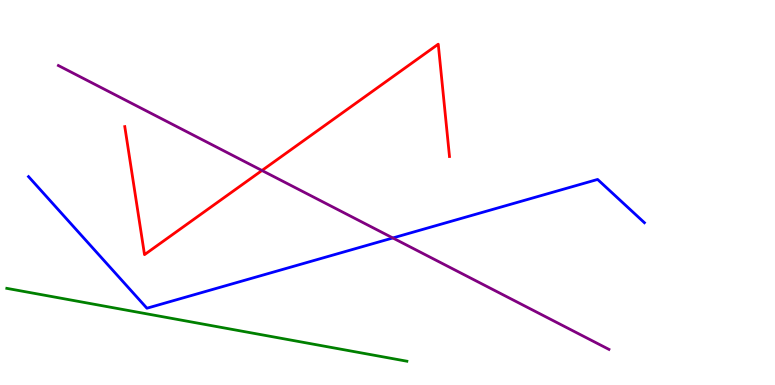[{'lines': ['blue', 'red'], 'intersections': []}, {'lines': ['green', 'red'], 'intersections': []}, {'lines': ['purple', 'red'], 'intersections': [{'x': 3.38, 'y': 5.57}]}, {'lines': ['blue', 'green'], 'intersections': []}, {'lines': ['blue', 'purple'], 'intersections': [{'x': 5.07, 'y': 3.82}]}, {'lines': ['green', 'purple'], 'intersections': []}]